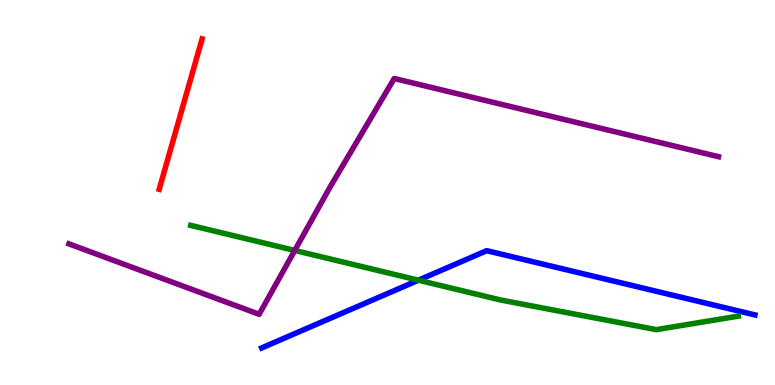[{'lines': ['blue', 'red'], 'intersections': []}, {'lines': ['green', 'red'], 'intersections': []}, {'lines': ['purple', 'red'], 'intersections': []}, {'lines': ['blue', 'green'], 'intersections': [{'x': 5.4, 'y': 2.72}]}, {'lines': ['blue', 'purple'], 'intersections': []}, {'lines': ['green', 'purple'], 'intersections': [{'x': 3.8, 'y': 3.5}]}]